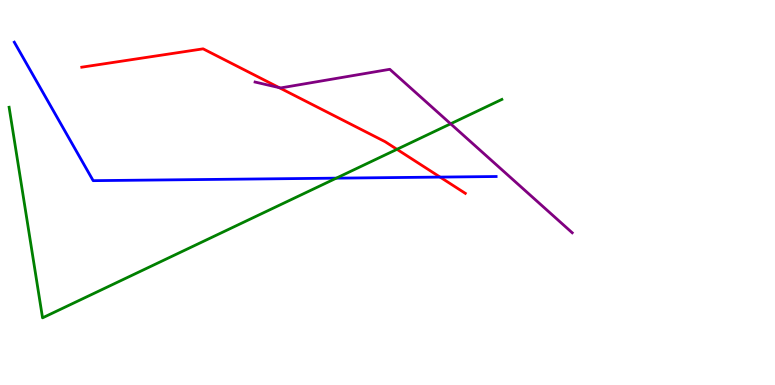[{'lines': ['blue', 'red'], 'intersections': [{'x': 5.68, 'y': 5.4}]}, {'lines': ['green', 'red'], 'intersections': [{'x': 5.12, 'y': 6.12}]}, {'lines': ['purple', 'red'], 'intersections': [{'x': 3.6, 'y': 7.72}]}, {'lines': ['blue', 'green'], 'intersections': [{'x': 4.34, 'y': 5.37}]}, {'lines': ['blue', 'purple'], 'intersections': []}, {'lines': ['green', 'purple'], 'intersections': [{'x': 5.81, 'y': 6.78}]}]